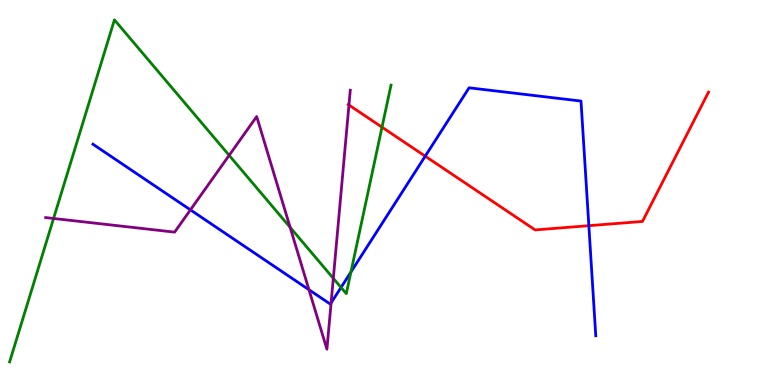[{'lines': ['blue', 'red'], 'intersections': [{'x': 5.49, 'y': 5.94}, {'x': 7.6, 'y': 4.14}]}, {'lines': ['green', 'red'], 'intersections': [{'x': 4.93, 'y': 6.7}]}, {'lines': ['purple', 'red'], 'intersections': [{'x': 4.5, 'y': 7.27}]}, {'lines': ['blue', 'green'], 'intersections': [{'x': 4.4, 'y': 2.53}, {'x': 4.53, 'y': 2.93}]}, {'lines': ['blue', 'purple'], 'intersections': [{'x': 2.46, 'y': 4.55}, {'x': 3.99, 'y': 2.47}, {'x': 4.27, 'y': 2.13}]}, {'lines': ['green', 'purple'], 'intersections': [{'x': 0.691, 'y': 4.33}, {'x': 2.96, 'y': 5.97}, {'x': 3.74, 'y': 4.09}, {'x': 4.3, 'y': 2.77}]}]